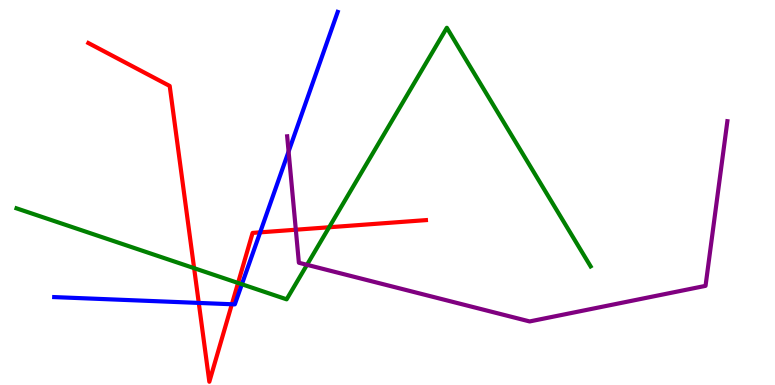[{'lines': ['blue', 'red'], 'intersections': [{'x': 2.56, 'y': 2.13}, {'x': 2.99, 'y': 2.1}, {'x': 3.36, 'y': 3.96}]}, {'lines': ['green', 'red'], 'intersections': [{'x': 2.5, 'y': 3.03}, {'x': 3.07, 'y': 2.65}, {'x': 4.25, 'y': 4.1}]}, {'lines': ['purple', 'red'], 'intersections': [{'x': 3.82, 'y': 4.03}]}, {'lines': ['blue', 'green'], 'intersections': [{'x': 3.12, 'y': 2.62}]}, {'lines': ['blue', 'purple'], 'intersections': [{'x': 3.72, 'y': 6.06}]}, {'lines': ['green', 'purple'], 'intersections': [{'x': 3.96, 'y': 3.12}]}]